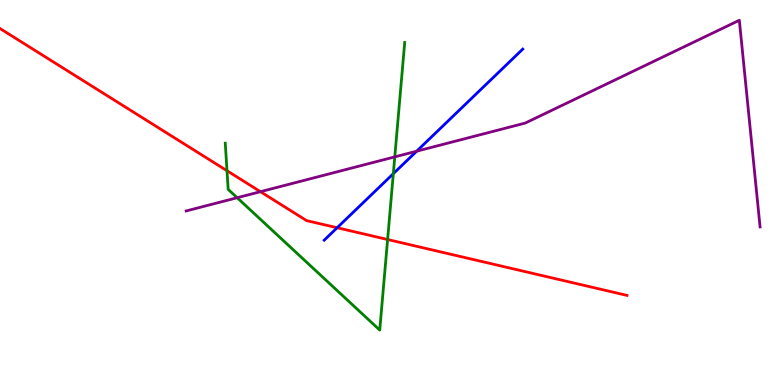[{'lines': ['blue', 'red'], 'intersections': [{'x': 4.35, 'y': 4.08}]}, {'lines': ['green', 'red'], 'intersections': [{'x': 2.93, 'y': 5.57}, {'x': 5.0, 'y': 3.78}]}, {'lines': ['purple', 'red'], 'intersections': [{'x': 3.36, 'y': 5.02}]}, {'lines': ['blue', 'green'], 'intersections': [{'x': 5.08, 'y': 5.49}]}, {'lines': ['blue', 'purple'], 'intersections': [{'x': 5.38, 'y': 6.07}]}, {'lines': ['green', 'purple'], 'intersections': [{'x': 3.06, 'y': 4.86}, {'x': 5.09, 'y': 5.93}]}]